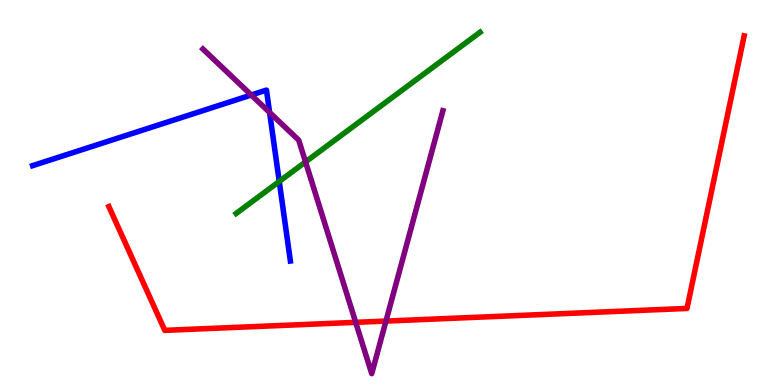[{'lines': ['blue', 'red'], 'intersections': []}, {'lines': ['green', 'red'], 'intersections': []}, {'lines': ['purple', 'red'], 'intersections': [{'x': 4.59, 'y': 1.63}, {'x': 4.98, 'y': 1.66}]}, {'lines': ['blue', 'green'], 'intersections': [{'x': 3.6, 'y': 5.29}]}, {'lines': ['blue', 'purple'], 'intersections': [{'x': 3.24, 'y': 7.53}, {'x': 3.48, 'y': 7.08}]}, {'lines': ['green', 'purple'], 'intersections': [{'x': 3.94, 'y': 5.79}]}]